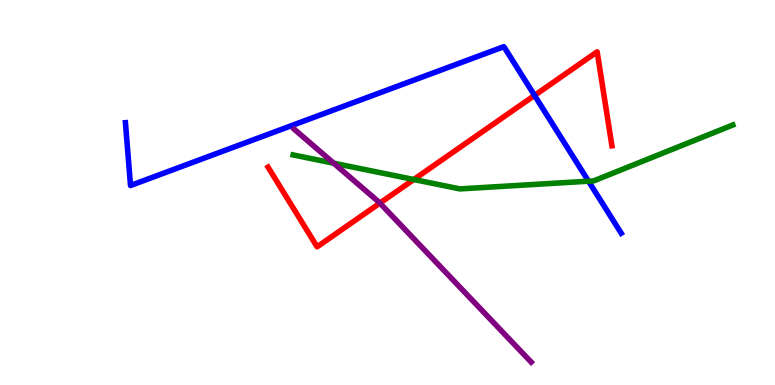[{'lines': ['blue', 'red'], 'intersections': [{'x': 6.9, 'y': 7.52}]}, {'lines': ['green', 'red'], 'intersections': [{'x': 5.34, 'y': 5.34}]}, {'lines': ['purple', 'red'], 'intersections': [{'x': 4.9, 'y': 4.72}]}, {'lines': ['blue', 'green'], 'intersections': [{'x': 7.59, 'y': 5.29}]}, {'lines': ['blue', 'purple'], 'intersections': []}, {'lines': ['green', 'purple'], 'intersections': [{'x': 4.31, 'y': 5.76}]}]